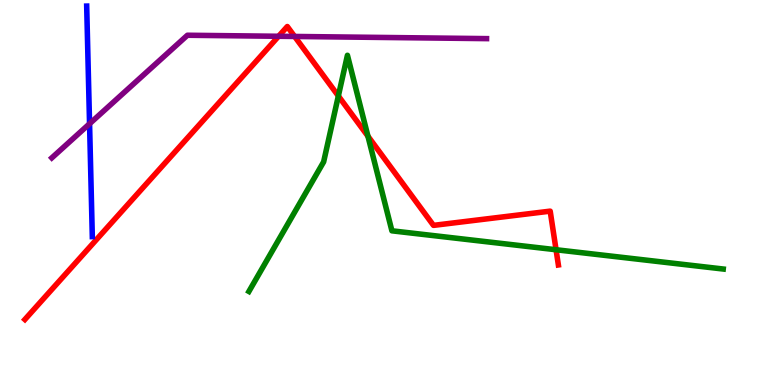[{'lines': ['blue', 'red'], 'intersections': []}, {'lines': ['green', 'red'], 'intersections': [{'x': 4.37, 'y': 7.51}, {'x': 4.75, 'y': 6.46}, {'x': 7.17, 'y': 3.51}]}, {'lines': ['purple', 'red'], 'intersections': [{'x': 3.59, 'y': 9.06}, {'x': 3.8, 'y': 9.05}]}, {'lines': ['blue', 'green'], 'intersections': []}, {'lines': ['blue', 'purple'], 'intersections': [{'x': 1.16, 'y': 6.79}]}, {'lines': ['green', 'purple'], 'intersections': []}]